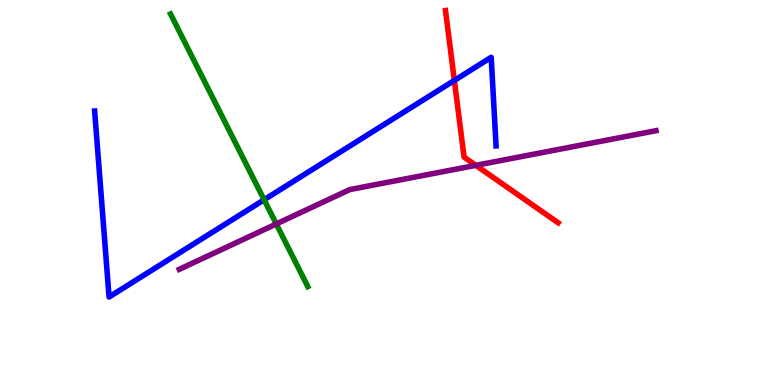[{'lines': ['blue', 'red'], 'intersections': [{'x': 5.86, 'y': 7.91}]}, {'lines': ['green', 'red'], 'intersections': []}, {'lines': ['purple', 'red'], 'intersections': [{'x': 6.14, 'y': 5.71}]}, {'lines': ['blue', 'green'], 'intersections': [{'x': 3.41, 'y': 4.81}]}, {'lines': ['blue', 'purple'], 'intersections': []}, {'lines': ['green', 'purple'], 'intersections': [{'x': 3.56, 'y': 4.18}]}]